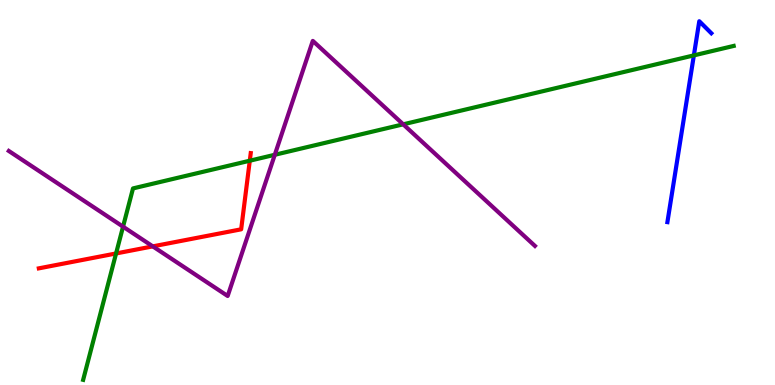[{'lines': ['blue', 'red'], 'intersections': []}, {'lines': ['green', 'red'], 'intersections': [{'x': 1.5, 'y': 3.42}, {'x': 3.22, 'y': 5.83}]}, {'lines': ['purple', 'red'], 'intersections': [{'x': 1.97, 'y': 3.6}]}, {'lines': ['blue', 'green'], 'intersections': [{'x': 8.95, 'y': 8.56}]}, {'lines': ['blue', 'purple'], 'intersections': []}, {'lines': ['green', 'purple'], 'intersections': [{'x': 1.59, 'y': 4.11}, {'x': 3.55, 'y': 5.98}, {'x': 5.2, 'y': 6.77}]}]